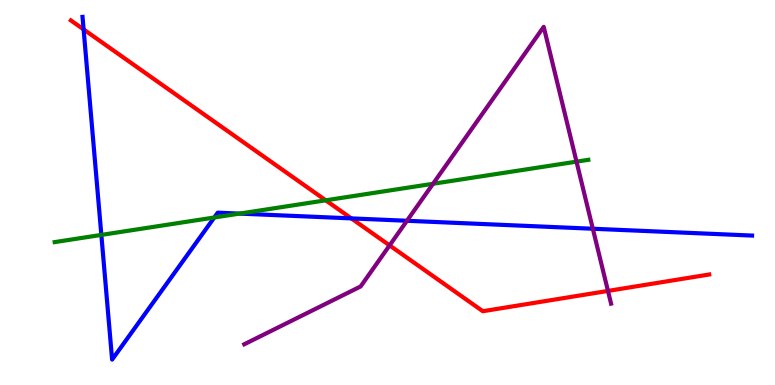[{'lines': ['blue', 'red'], 'intersections': [{'x': 1.08, 'y': 9.24}, {'x': 4.53, 'y': 4.33}]}, {'lines': ['green', 'red'], 'intersections': [{'x': 4.2, 'y': 4.8}]}, {'lines': ['purple', 'red'], 'intersections': [{'x': 5.03, 'y': 3.63}, {'x': 7.84, 'y': 2.44}]}, {'lines': ['blue', 'green'], 'intersections': [{'x': 1.31, 'y': 3.9}, {'x': 2.76, 'y': 4.35}, {'x': 3.09, 'y': 4.45}]}, {'lines': ['blue', 'purple'], 'intersections': [{'x': 5.25, 'y': 4.27}, {'x': 7.65, 'y': 4.06}]}, {'lines': ['green', 'purple'], 'intersections': [{'x': 5.59, 'y': 5.23}, {'x': 7.44, 'y': 5.8}]}]